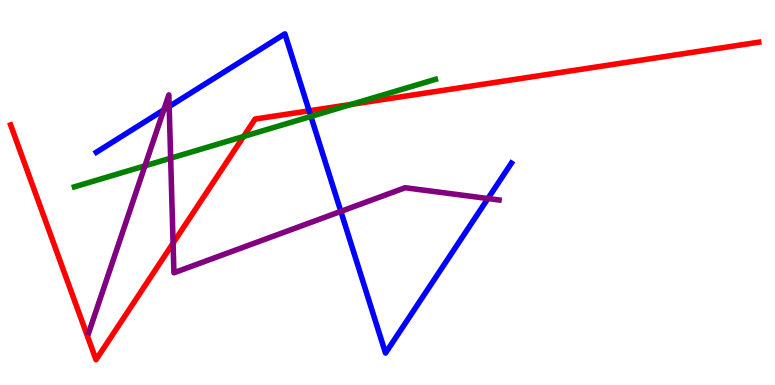[{'lines': ['blue', 'red'], 'intersections': [{'x': 3.99, 'y': 7.12}]}, {'lines': ['green', 'red'], 'intersections': [{'x': 3.14, 'y': 6.46}, {'x': 4.53, 'y': 7.29}]}, {'lines': ['purple', 'red'], 'intersections': [{'x': 2.23, 'y': 3.68}]}, {'lines': ['blue', 'green'], 'intersections': [{'x': 4.01, 'y': 6.98}]}, {'lines': ['blue', 'purple'], 'intersections': [{'x': 2.11, 'y': 7.14}, {'x': 2.18, 'y': 7.23}, {'x': 4.4, 'y': 4.51}, {'x': 6.3, 'y': 4.84}]}, {'lines': ['green', 'purple'], 'intersections': [{'x': 1.87, 'y': 5.69}, {'x': 2.2, 'y': 5.89}]}]